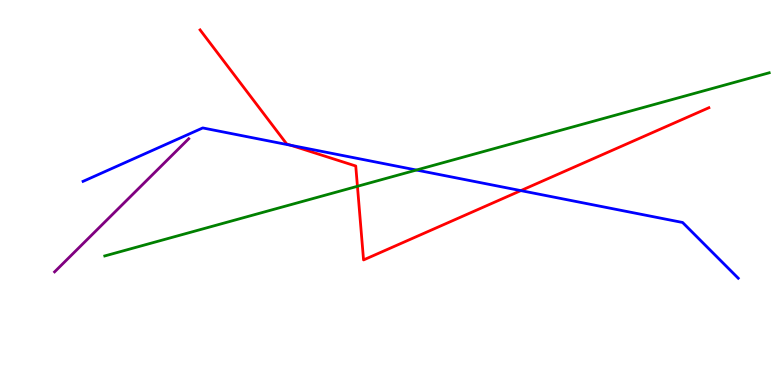[{'lines': ['blue', 'red'], 'intersections': [{'x': 3.75, 'y': 6.23}, {'x': 6.72, 'y': 5.05}]}, {'lines': ['green', 'red'], 'intersections': [{'x': 4.61, 'y': 5.16}]}, {'lines': ['purple', 'red'], 'intersections': []}, {'lines': ['blue', 'green'], 'intersections': [{'x': 5.37, 'y': 5.58}]}, {'lines': ['blue', 'purple'], 'intersections': []}, {'lines': ['green', 'purple'], 'intersections': []}]